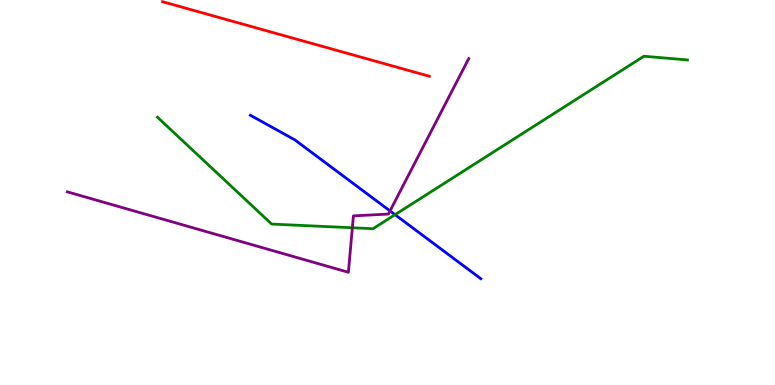[{'lines': ['blue', 'red'], 'intersections': []}, {'lines': ['green', 'red'], 'intersections': []}, {'lines': ['purple', 'red'], 'intersections': []}, {'lines': ['blue', 'green'], 'intersections': [{'x': 5.1, 'y': 4.42}]}, {'lines': ['blue', 'purple'], 'intersections': [{'x': 5.03, 'y': 4.52}]}, {'lines': ['green', 'purple'], 'intersections': [{'x': 4.55, 'y': 4.08}]}]